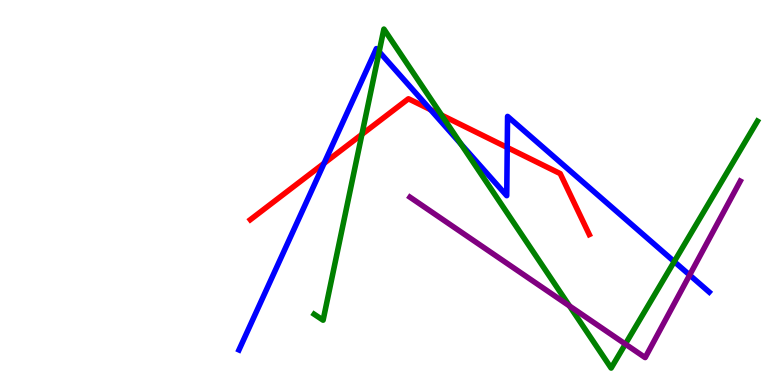[{'lines': ['blue', 'red'], 'intersections': [{'x': 4.18, 'y': 5.76}, {'x': 5.55, 'y': 7.15}, {'x': 6.54, 'y': 6.17}]}, {'lines': ['green', 'red'], 'intersections': [{'x': 4.67, 'y': 6.51}, {'x': 5.7, 'y': 7.01}]}, {'lines': ['purple', 'red'], 'intersections': []}, {'lines': ['blue', 'green'], 'intersections': [{'x': 4.89, 'y': 8.66}, {'x': 5.95, 'y': 6.26}, {'x': 8.7, 'y': 3.21}]}, {'lines': ['blue', 'purple'], 'intersections': [{'x': 8.9, 'y': 2.86}]}, {'lines': ['green', 'purple'], 'intersections': [{'x': 7.35, 'y': 2.05}, {'x': 8.07, 'y': 1.06}]}]